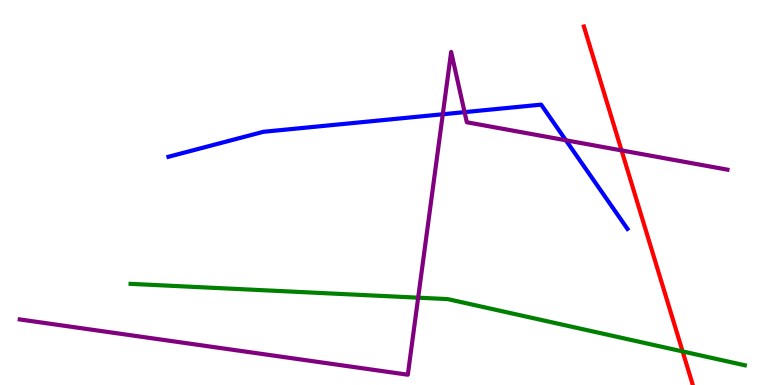[{'lines': ['blue', 'red'], 'intersections': []}, {'lines': ['green', 'red'], 'intersections': [{'x': 8.81, 'y': 0.872}]}, {'lines': ['purple', 'red'], 'intersections': [{'x': 8.02, 'y': 6.09}]}, {'lines': ['blue', 'green'], 'intersections': []}, {'lines': ['blue', 'purple'], 'intersections': [{'x': 5.71, 'y': 7.03}, {'x': 5.99, 'y': 7.09}, {'x': 7.3, 'y': 6.36}]}, {'lines': ['green', 'purple'], 'intersections': [{'x': 5.4, 'y': 2.27}]}]